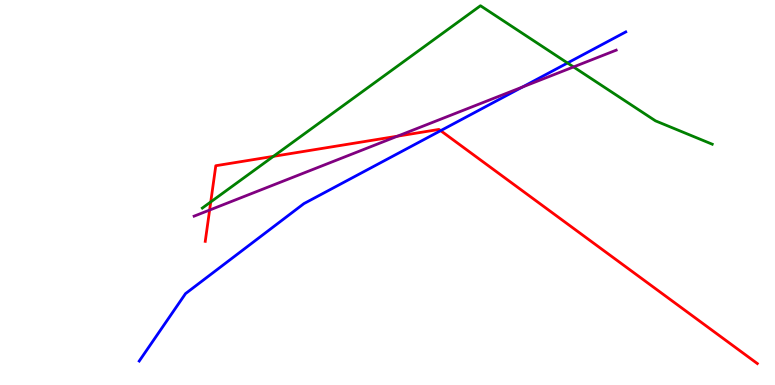[{'lines': ['blue', 'red'], 'intersections': [{'x': 5.69, 'y': 6.61}]}, {'lines': ['green', 'red'], 'intersections': [{'x': 2.72, 'y': 4.76}, {'x': 3.53, 'y': 5.94}]}, {'lines': ['purple', 'red'], 'intersections': [{'x': 2.7, 'y': 4.54}, {'x': 5.13, 'y': 6.46}]}, {'lines': ['blue', 'green'], 'intersections': [{'x': 7.32, 'y': 8.36}]}, {'lines': ['blue', 'purple'], 'intersections': [{'x': 6.74, 'y': 7.74}]}, {'lines': ['green', 'purple'], 'intersections': [{'x': 7.4, 'y': 8.26}]}]